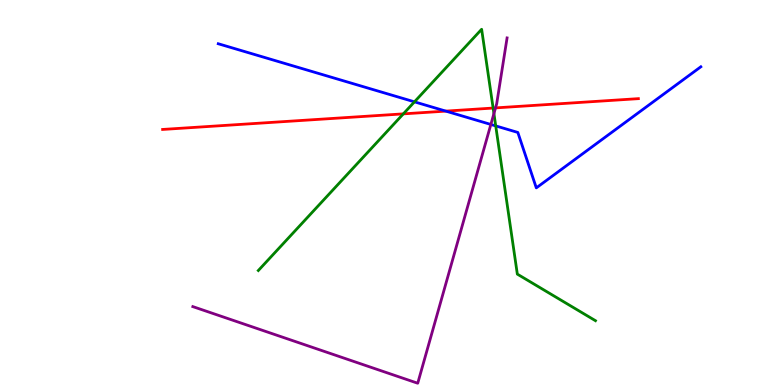[{'lines': ['blue', 'red'], 'intersections': [{'x': 5.75, 'y': 7.11}]}, {'lines': ['green', 'red'], 'intersections': [{'x': 5.2, 'y': 7.04}, {'x': 6.36, 'y': 7.19}]}, {'lines': ['purple', 'red'], 'intersections': [{'x': 6.39, 'y': 7.2}]}, {'lines': ['blue', 'green'], 'intersections': [{'x': 5.35, 'y': 7.35}, {'x': 6.4, 'y': 6.73}]}, {'lines': ['blue', 'purple'], 'intersections': [{'x': 6.33, 'y': 6.77}]}, {'lines': ['green', 'purple'], 'intersections': [{'x': 6.37, 'y': 7.05}]}]